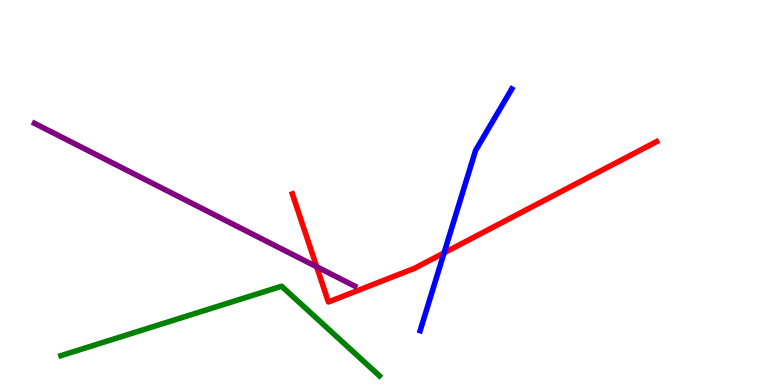[{'lines': ['blue', 'red'], 'intersections': [{'x': 5.73, 'y': 3.43}]}, {'lines': ['green', 'red'], 'intersections': []}, {'lines': ['purple', 'red'], 'intersections': [{'x': 4.09, 'y': 3.07}]}, {'lines': ['blue', 'green'], 'intersections': []}, {'lines': ['blue', 'purple'], 'intersections': []}, {'lines': ['green', 'purple'], 'intersections': []}]